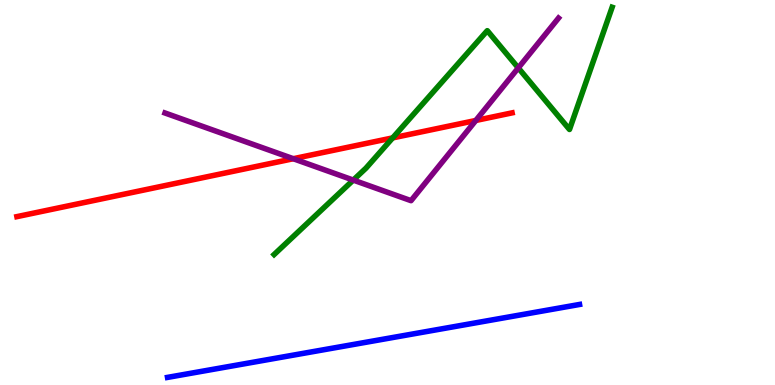[{'lines': ['blue', 'red'], 'intersections': []}, {'lines': ['green', 'red'], 'intersections': [{'x': 5.07, 'y': 6.42}]}, {'lines': ['purple', 'red'], 'intersections': [{'x': 3.78, 'y': 5.88}, {'x': 6.14, 'y': 6.87}]}, {'lines': ['blue', 'green'], 'intersections': []}, {'lines': ['blue', 'purple'], 'intersections': []}, {'lines': ['green', 'purple'], 'intersections': [{'x': 4.56, 'y': 5.32}, {'x': 6.69, 'y': 8.24}]}]